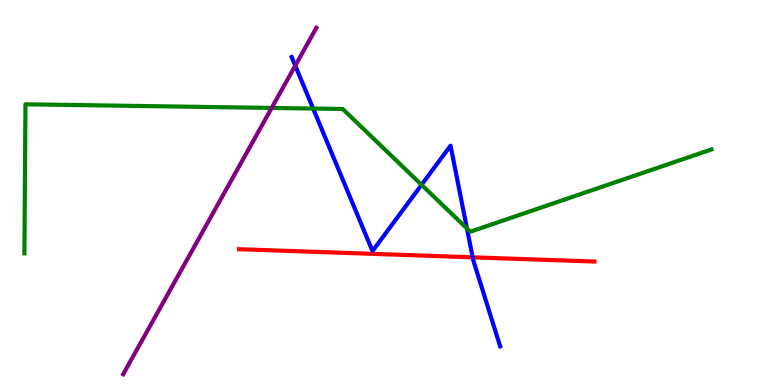[{'lines': ['blue', 'red'], 'intersections': [{'x': 6.1, 'y': 3.32}]}, {'lines': ['green', 'red'], 'intersections': []}, {'lines': ['purple', 'red'], 'intersections': []}, {'lines': ['blue', 'green'], 'intersections': [{'x': 4.04, 'y': 7.18}, {'x': 5.44, 'y': 5.2}, {'x': 6.03, 'y': 4.07}]}, {'lines': ['blue', 'purple'], 'intersections': [{'x': 3.81, 'y': 8.3}]}, {'lines': ['green', 'purple'], 'intersections': [{'x': 3.51, 'y': 7.2}]}]